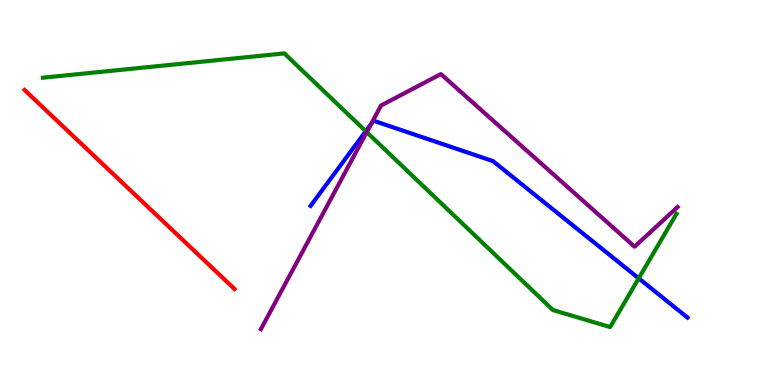[{'lines': ['blue', 'red'], 'intersections': []}, {'lines': ['green', 'red'], 'intersections': []}, {'lines': ['purple', 'red'], 'intersections': []}, {'lines': ['blue', 'green'], 'intersections': [{'x': 4.72, 'y': 6.59}, {'x': 8.24, 'y': 2.77}]}, {'lines': ['blue', 'purple'], 'intersections': [{'x': 4.79, 'y': 6.78}]}, {'lines': ['green', 'purple'], 'intersections': [{'x': 4.73, 'y': 6.57}]}]